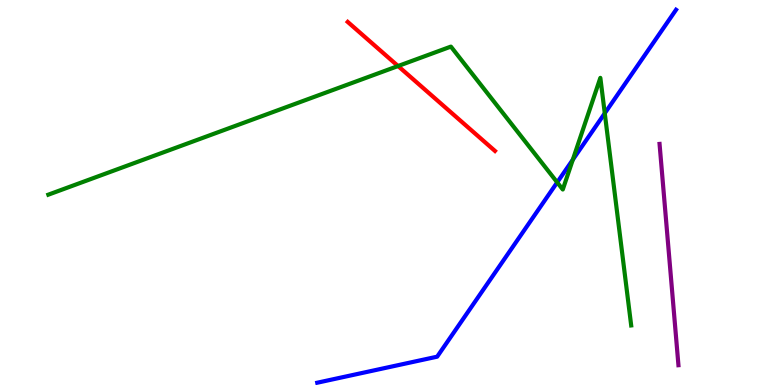[{'lines': ['blue', 'red'], 'intersections': []}, {'lines': ['green', 'red'], 'intersections': [{'x': 5.14, 'y': 8.28}]}, {'lines': ['purple', 'red'], 'intersections': []}, {'lines': ['blue', 'green'], 'intersections': [{'x': 7.19, 'y': 5.26}, {'x': 7.39, 'y': 5.85}, {'x': 7.8, 'y': 7.06}]}, {'lines': ['blue', 'purple'], 'intersections': []}, {'lines': ['green', 'purple'], 'intersections': []}]